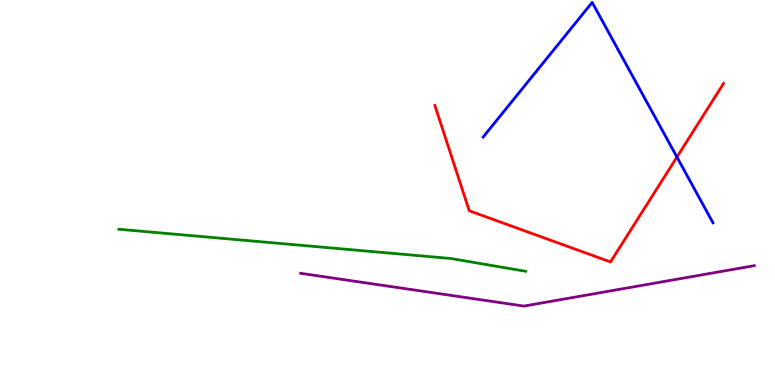[{'lines': ['blue', 'red'], 'intersections': [{'x': 8.73, 'y': 5.92}]}, {'lines': ['green', 'red'], 'intersections': []}, {'lines': ['purple', 'red'], 'intersections': []}, {'lines': ['blue', 'green'], 'intersections': []}, {'lines': ['blue', 'purple'], 'intersections': []}, {'lines': ['green', 'purple'], 'intersections': []}]